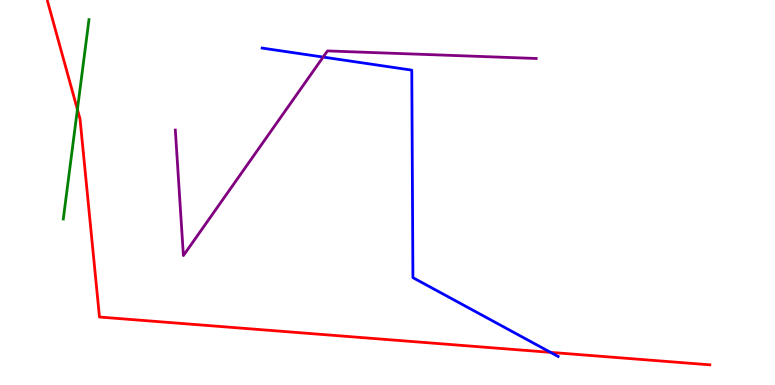[{'lines': ['blue', 'red'], 'intersections': [{'x': 7.1, 'y': 0.848}]}, {'lines': ['green', 'red'], 'intersections': [{'x': 0.999, 'y': 7.16}]}, {'lines': ['purple', 'red'], 'intersections': []}, {'lines': ['blue', 'green'], 'intersections': []}, {'lines': ['blue', 'purple'], 'intersections': [{'x': 4.17, 'y': 8.52}]}, {'lines': ['green', 'purple'], 'intersections': []}]